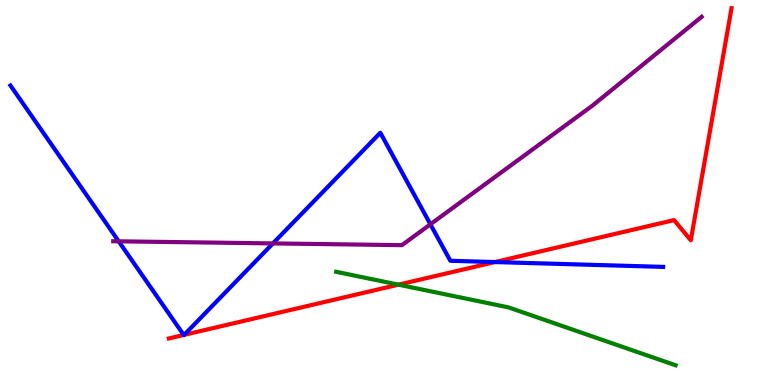[{'lines': ['blue', 'red'], 'intersections': [{'x': 2.37, 'y': 1.3}, {'x': 2.38, 'y': 1.3}, {'x': 6.39, 'y': 3.19}]}, {'lines': ['green', 'red'], 'intersections': [{'x': 5.14, 'y': 2.61}]}, {'lines': ['purple', 'red'], 'intersections': []}, {'lines': ['blue', 'green'], 'intersections': []}, {'lines': ['blue', 'purple'], 'intersections': [{'x': 1.53, 'y': 3.73}, {'x': 3.52, 'y': 3.68}, {'x': 5.55, 'y': 4.17}]}, {'lines': ['green', 'purple'], 'intersections': []}]